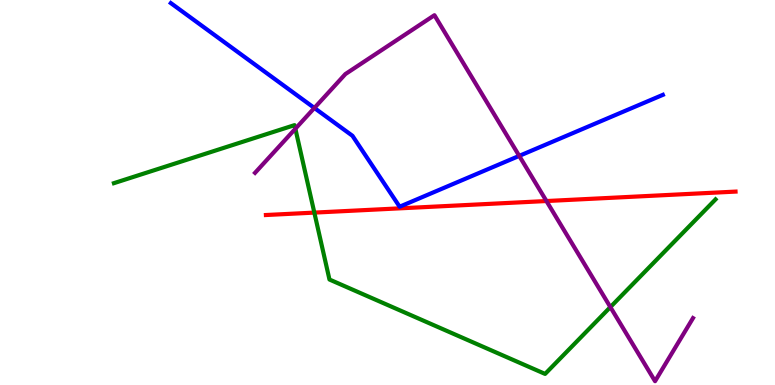[{'lines': ['blue', 'red'], 'intersections': []}, {'lines': ['green', 'red'], 'intersections': [{'x': 4.06, 'y': 4.48}]}, {'lines': ['purple', 'red'], 'intersections': [{'x': 7.05, 'y': 4.78}]}, {'lines': ['blue', 'green'], 'intersections': []}, {'lines': ['blue', 'purple'], 'intersections': [{'x': 4.06, 'y': 7.2}, {'x': 6.7, 'y': 5.95}]}, {'lines': ['green', 'purple'], 'intersections': [{'x': 3.81, 'y': 6.66}, {'x': 7.88, 'y': 2.02}]}]